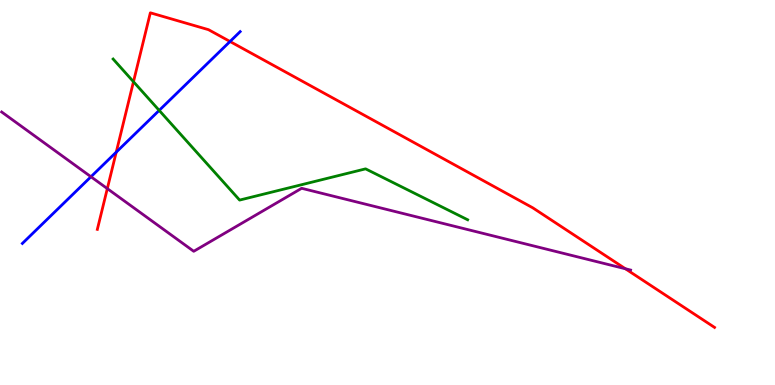[{'lines': ['blue', 'red'], 'intersections': [{'x': 1.5, 'y': 6.05}, {'x': 2.97, 'y': 8.92}]}, {'lines': ['green', 'red'], 'intersections': [{'x': 1.72, 'y': 7.88}]}, {'lines': ['purple', 'red'], 'intersections': [{'x': 1.38, 'y': 5.1}, {'x': 8.07, 'y': 3.02}]}, {'lines': ['blue', 'green'], 'intersections': [{'x': 2.05, 'y': 7.13}]}, {'lines': ['blue', 'purple'], 'intersections': [{'x': 1.17, 'y': 5.41}]}, {'lines': ['green', 'purple'], 'intersections': []}]